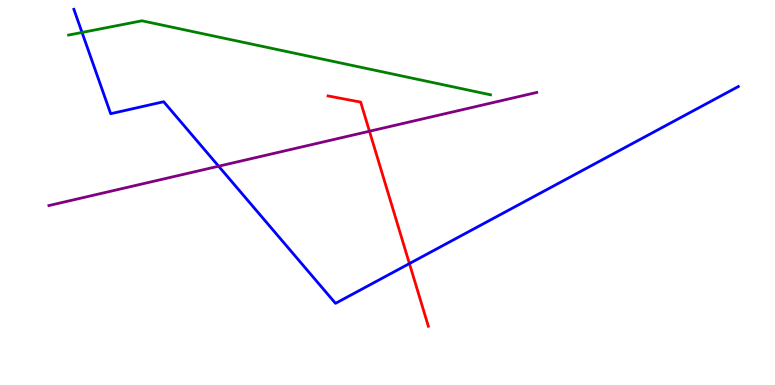[{'lines': ['blue', 'red'], 'intersections': [{'x': 5.28, 'y': 3.15}]}, {'lines': ['green', 'red'], 'intersections': []}, {'lines': ['purple', 'red'], 'intersections': [{'x': 4.77, 'y': 6.59}]}, {'lines': ['blue', 'green'], 'intersections': [{'x': 1.06, 'y': 9.16}]}, {'lines': ['blue', 'purple'], 'intersections': [{'x': 2.82, 'y': 5.68}]}, {'lines': ['green', 'purple'], 'intersections': []}]